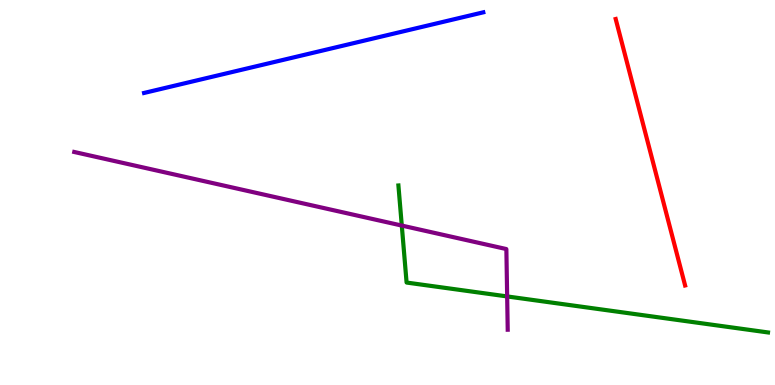[{'lines': ['blue', 'red'], 'intersections': []}, {'lines': ['green', 'red'], 'intersections': []}, {'lines': ['purple', 'red'], 'intersections': []}, {'lines': ['blue', 'green'], 'intersections': []}, {'lines': ['blue', 'purple'], 'intersections': []}, {'lines': ['green', 'purple'], 'intersections': [{'x': 5.18, 'y': 4.14}, {'x': 6.54, 'y': 2.3}]}]